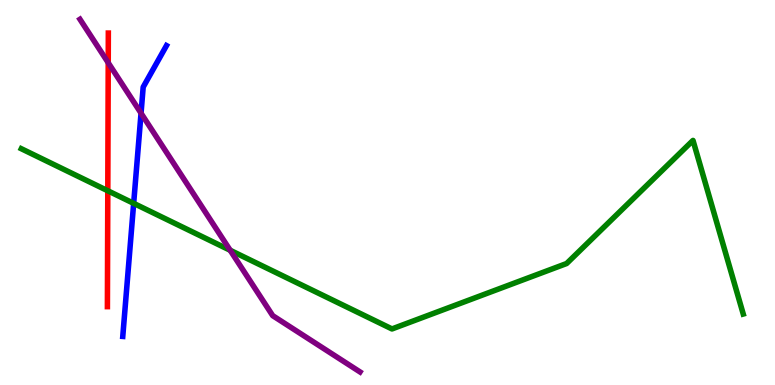[{'lines': ['blue', 'red'], 'intersections': []}, {'lines': ['green', 'red'], 'intersections': [{'x': 1.39, 'y': 5.04}]}, {'lines': ['purple', 'red'], 'intersections': [{'x': 1.4, 'y': 8.37}]}, {'lines': ['blue', 'green'], 'intersections': [{'x': 1.72, 'y': 4.72}]}, {'lines': ['blue', 'purple'], 'intersections': [{'x': 1.82, 'y': 7.06}]}, {'lines': ['green', 'purple'], 'intersections': [{'x': 2.97, 'y': 3.5}]}]